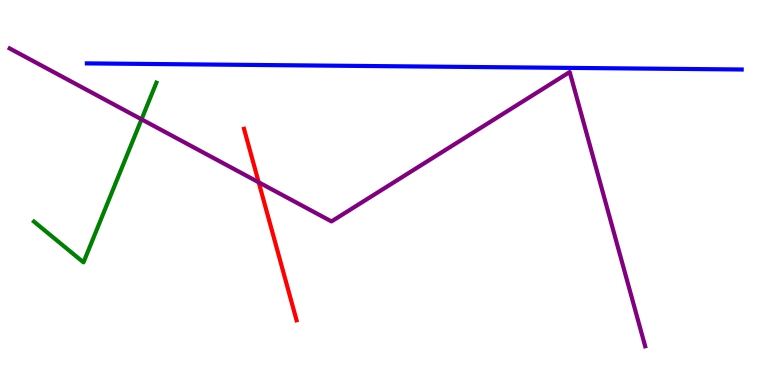[{'lines': ['blue', 'red'], 'intersections': []}, {'lines': ['green', 'red'], 'intersections': []}, {'lines': ['purple', 'red'], 'intersections': [{'x': 3.34, 'y': 5.27}]}, {'lines': ['blue', 'green'], 'intersections': []}, {'lines': ['blue', 'purple'], 'intersections': []}, {'lines': ['green', 'purple'], 'intersections': [{'x': 1.83, 'y': 6.9}]}]